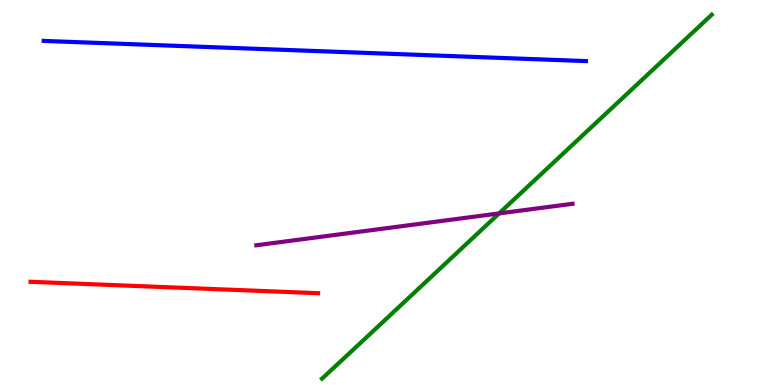[{'lines': ['blue', 'red'], 'intersections': []}, {'lines': ['green', 'red'], 'intersections': []}, {'lines': ['purple', 'red'], 'intersections': []}, {'lines': ['blue', 'green'], 'intersections': []}, {'lines': ['blue', 'purple'], 'intersections': []}, {'lines': ['green', 'purple'], 'intersections': [{'x': 6.44, 'y': 4.46}]}]